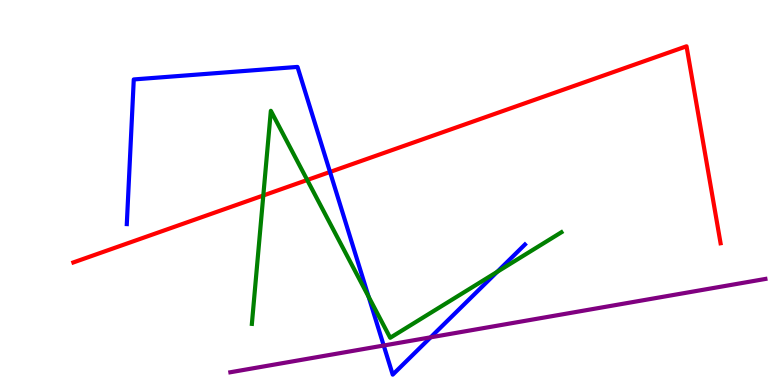[{'lines': ['blue', 'red'], 'intersections': [{'x': 4.26, 'y': 5.53}]}, {'lines': ['green', 'red'], 'intersections': [{'x': 3.4, 'y': 4.92}, {'x': 3.96, 'y': 5.32}]}, {'lines': ['purple', 'red'], 'intersections': []}, {'lines': ['blue', 'green'], 'intersections': [{'x': 4.76, 'y': 2.29}, {'x': 6.41, 'y': 2.94}]}, {'lines': ['blue', 'purple'], 'intersections': [{'x': 4.95, 'y': 1.03}, {'x': 5.56, 'y': 1.24}]}, {'lines': ['green', 'purple'], 'intersections': []}]